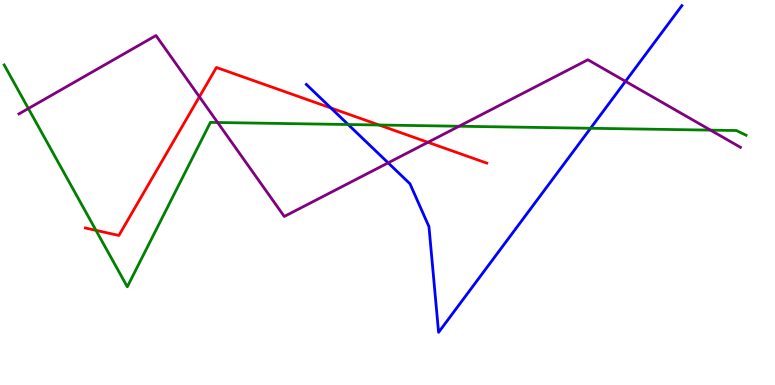[{'lines': ['blue', 'red'], 'intersections': [{'x': 4.27, 'y': 7.2}]}, {'lines': ['green', 'red'], 'intersections': [{'x': 1.24, 'y': 4.02}, {'x': 4.89, 'y': 6.75}]}, {'lines': ['purple', 'red'], 'intersections': [{'x': 2.57, 'y': 7.49}, {'x': 5.52, 'y': 6.3}]}, {'lines': ['blue', 'green'], 'intersections': [{'x': 4.49, 'y': 6.77}, {'x': 7.62, 'y': 6.67}]}, {'lines': ['blue', 'purple'], 'intersections': [{'x': 5.01, 'y': 5.77}, {'x': 8.07, 'y': 7.89}]}, {'lines': ['green', 'purple'], 'intersections': [{'x': 0.366, 'y': 7.18}, {'x': 2.81, 'y': 6.82}, {'x': 5.92, 'y': 6.72}, {'x': 9.17, 'y': 6.62}]}]